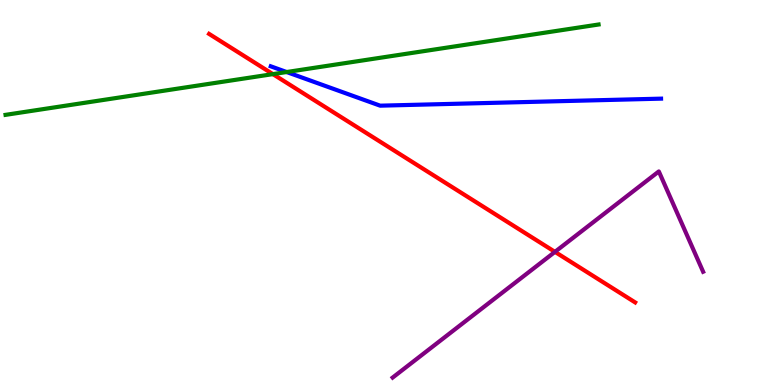[{'lines': ['blue', 'red'], 'intersections': []}, {'lines': ['green', 'red'], 'intersections': [{'x': 3.52, 'y': 8.07}]}, {'lines': ['purple', 'red'], 'intersections': [{'x': 7.16, 'y': 3.46}]}, {'lines': ['blue', 'green'], 'intersections': [{'x': 3.7, 'y': 8.13}]}, {'lines': ['blue', 'purple'], 'intersections': []}, {'lines': ['green', 'purple'], 'intersections': []}]